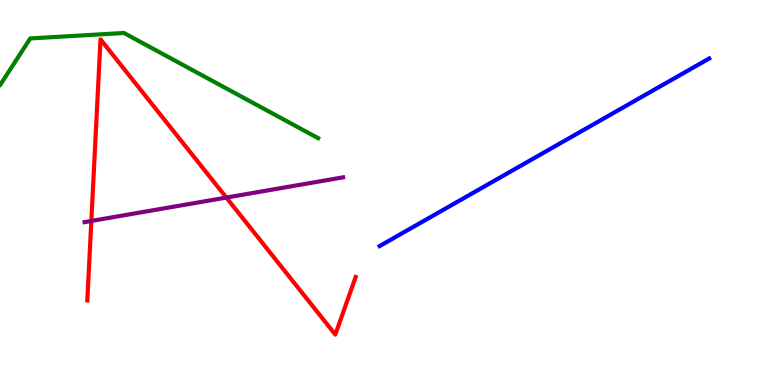[{'lines': ['blue', 'red'], 'intersections': []}, {'lines': ['green', 'red'], 'intersections': []}, {'lines': ['purple', 'red'], 'intersections': [{'x': 1.18, 'y': 4.26}, {'x': 2.92, 'y': 4.87}]}, {'lines': ['blue', 'green'], 'intersections': []}, {'lines': ['blue', 'purple'], 'intersections': []}, {'lines': ['green', 'purple'], 'intersections': []}]